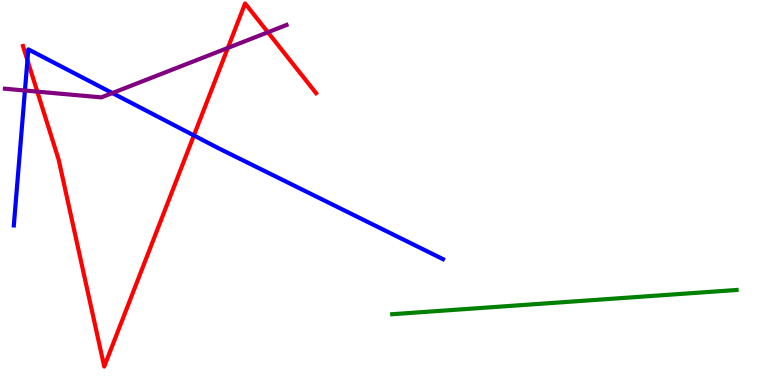[{'lines': ['blue', 'red'], 'intersections': [{'x': 0.354, 'y': 8.44}, {'x': 2.5, 'y': 6.48}]}, {'lines': ['green', 'red'], 'intersections': []}, {'lines': ['purple', 'red'], 'intersections': [{'x': 0.481, 'y': 7.62}, {'x': 2.94, 'y': 8.76}, {'x': 3.46, 'y': 9.16}]}, {'lines': ['blue', 'green'], 'intersections': []}, {'lines': ['blue', 'purple'], 'intersections': [{'x': 0.322, 'y': 7.65}, {'x': 1.45, 'y': 7.58}]}, {'lines': ['green', 'purple'], 'intersections': []}]